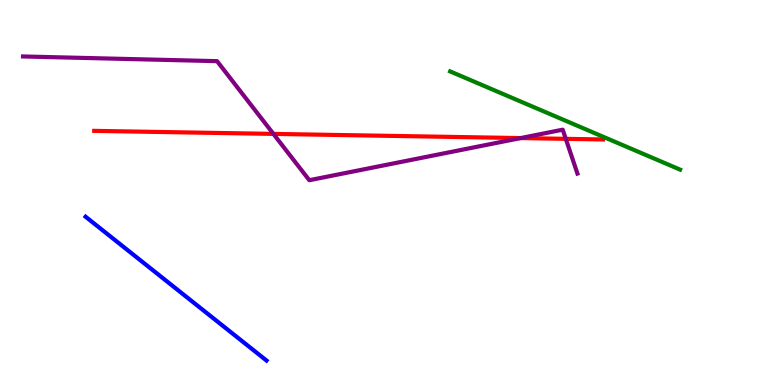[{'lines': ['blue', 'red'], 'intersections': []}, {'lines': ['green', 'red'], 'intersections': []}, {'lines': ['purple', 'red'], 'intersections': [{'x': 3.53, 'y': 6.52}, {'x': 6.72, 'y': 6.41}, {'x': 7.3, 'y': 6.39}]}, {'lines': ['blue', 'green'], 'intersections': []}, {'lines': ['blue', 'purple'], 'intersections': []}, {'lines': ['green', 'purple'], 'intersections': []}]